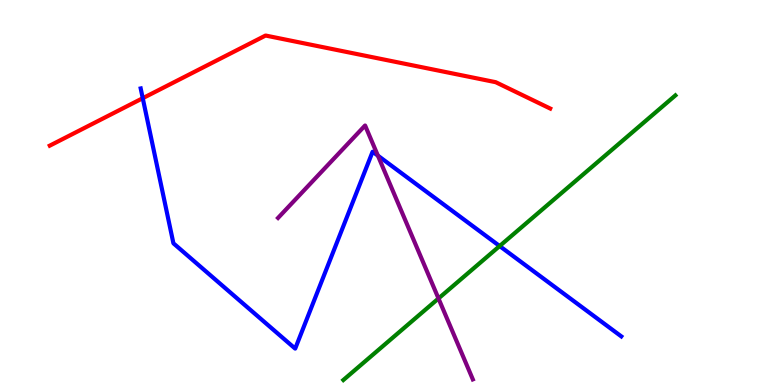[{'lines': ['blue', 'red'], 'intersections': [{'x': 1.84, 'y': 7.45}]}, {'lines': ['green', 'red'], 'intersections': []}, {'lines': ['purple', 'red'], 'intersections': []}, {'lines': ['blue', 'green'], 'intersections': [{'x': 6.45, 'y': 3.61}]}, {'lines': ['blue', 'purple'], 'intersections': [{'x': 4.88, 'y': 5.96}]}, {'lines': ['green', 'purple'], 'intersections': [{'x': 5.66, 'y': 2.25}]}]